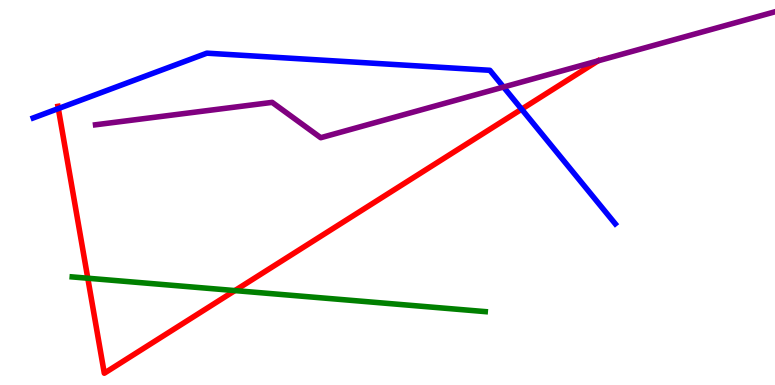[{'lines': ['blue', 'red'], 'intersections': [{'x': 0.753, 'y': 7.18}, {'x': 6.73, 'y': 7.16}]}, {'lines': ['green', 'red'], 'intersections': [{'x': 1.13, 'y': 2.77}, {'x': 3.03, 'y': 2.45}]}, {'lines': ['purple', 'red'], 'intersections': [{'x': 7.72, 'y': 8.42}]}, {'lines': ['blue', 'green'], 'intersections': []}, {'lines': ['blue', 'purple'], 'intersections': [{'x': 6.5, 'y': 7.74}]}, {'lines': ['green', 'purple'], 'intersections': []}]